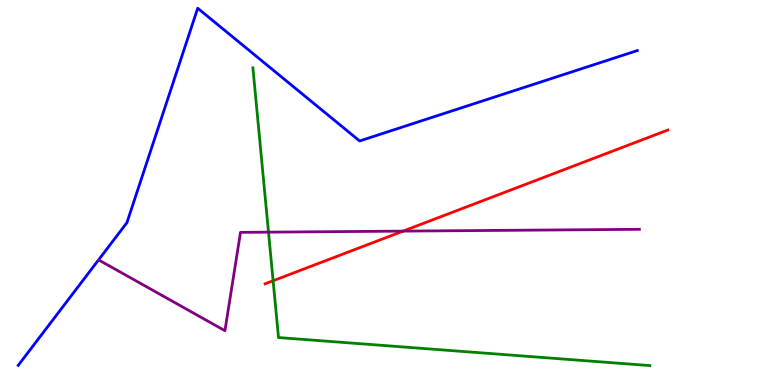[{'lines': ['blue', 'red'], 'intersections': []}, {'lines': ['green', 'red'], 'intersections': [{'x': 3.52, 'y': 2.71}]}, {'lines': ['purple', 'red'], 'intersections': [{'x': 5.2, 'y': 4.0}]}, {'lines': ['blue', 'green'], 'intersections': []}, {'lines': ['blue', 'purple'], 'intersections': []}, {'lines': ['green', 'purple'], 'intersections': [{'x': 3.46, 'y': 3.97}]}]